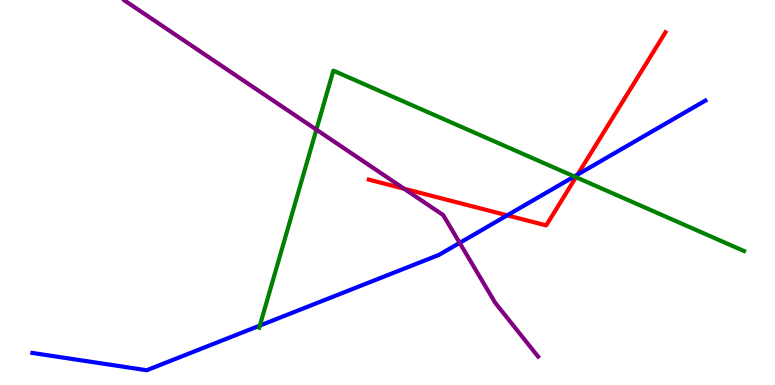[{'lines': ['blue', 'red'], 'intersections': [{'x': 6.54, 'y': 4.41}, {'x': 7.45, 'y': 5.47}]}, {'lines': ['green', 'red'], 'intersections': [{'x': 7.43, 'y': 5.4}]}, {'lines': ['purple', 'red'], 'intersections': [{'x': 5.21, 'y': 5.1}]}, {'lines': ['blue', 'green'], 'intersections': [{'x': 3.35, 'y': 1.54}, {'x': 7.41, 'y': 5.42}]}, {'lines': ['blue', 'purple'], 'intersections': [{'x': 5.93, 'y': 3.69}]}, {'lines': ['green', 'purple'], 'intersections': [{'x': 4.08, 'y': 6.63}]}]